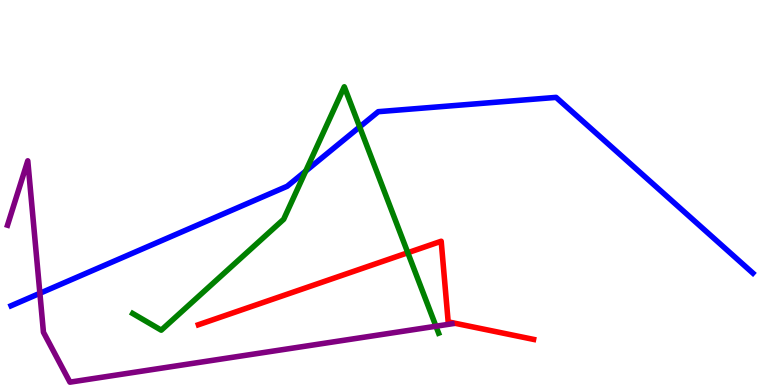[{'lines': ['blue', 'red'], 'intersections': []}, {'lines': ['green', 'red'], 'intersections': [{'x': 5.26, 'y': 3.44}]}, {'lines': ['purple', 'red'], 'intersections': []}, {'lines': ['blue', 'green'], 'intersections': [{'x': 3.94, 'y': 5.56}, {'x': 4.64, 'y': 6.7}]}, {'lines': ['blue', 'purple'], 'intersections': [{'x': 0.515, 'y': 2.38}]}, {'lines': ['green', 'purple'], 'intersections': [{'x': 5.63, 'y': 1.53}]}]